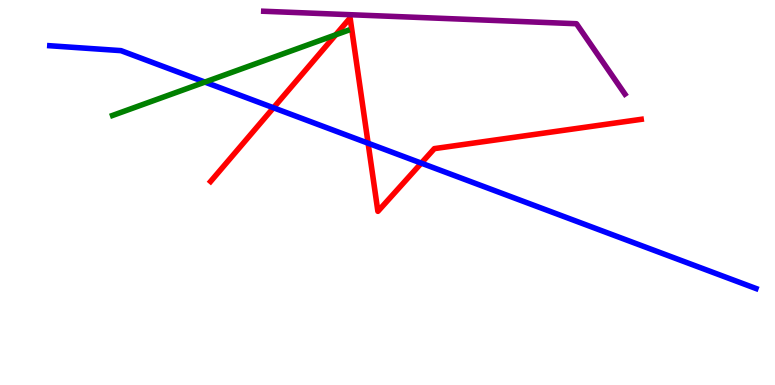[{'lines': ['blue', 'red'], 'intersections': [{'x': 3.53, 'y': 7.2}, {'x': 4.75, 'y': 6.28}, {'x': 5.44, 'y': 5.76}]}, {'lines': ['green', 'red'], 'intersections': [{'x': 4.33, 'y': 9.1}]}, {'lines': ['purple', 'red'], 'intersections': []}, {'lines': ['blue', 'green'], 'intersections': [{'x': 2.64, 'y': 7.87}]}, {'lines': ['blue', 'purple'], 'intersections': []}, {'lines': ['green', 'purple'], 'intersections': []}]